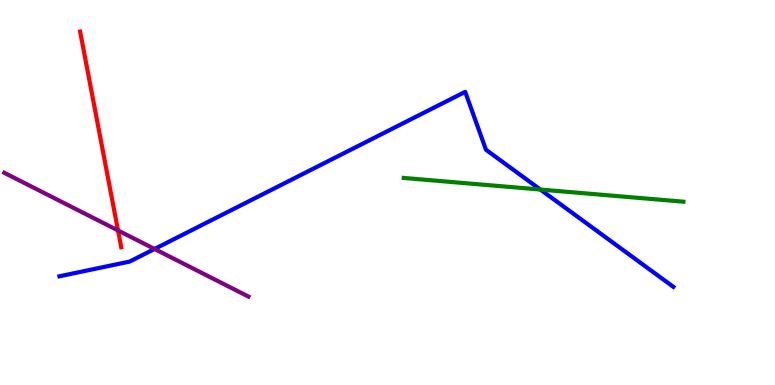[{'lines': ['blue', 'red'], 'intersections': []}, {'lines': ['green', 'red'], 'intersections': []}, {'lines': ['purple', 'red'], 'intersections': [{'x': 1.52, 'y': 4.01}]}, {'lines': ['blue', 'green'], 'intersections': [{'x': 6.97, 'y': 5.08}]}, {'lines': ['blue', 'purple'], 'intersections': [{'x': 1.99, 'y': 3.53}]}, {'lines': ['green', 'purple'], 'intersections': []}]